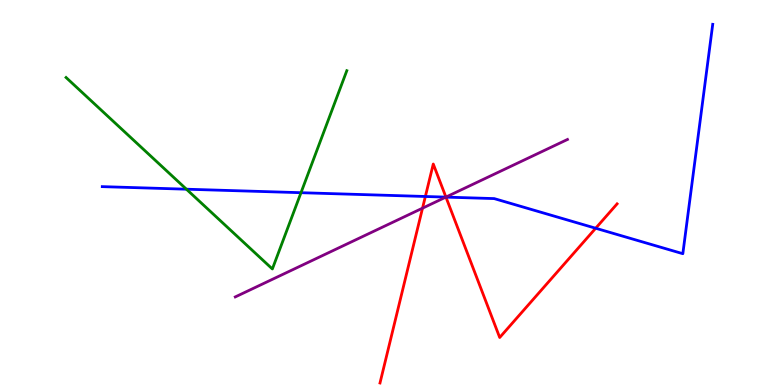[{'lines': ['blue', 'red'], 'intersections': [{'x': 5.49, 'y': 4.9}, {'x': 5.75, 'y': 4.88}, {'x': 7.69, 'y': 4.07}]}, {'lines': ['green', 'red'], 'intersections': []}, {'lines': ['purple', 'red'], 'intersections': [{'x': 5.45, 'y': 4.59}, {'x': 5.75, 'y': 4.88}]}, {'lines': ['blue', 'green'], 'intersections': [{'x': 2.41, 'y': 5.09}, {'x': 3.88, 'y': 4.99}]}, {'lines': ['blue', 'purple'], 'intersections': [{'x': 5.75, 'y': 4.88}]}, {'lines': ['green', 'purple'], 'intersections': []}]